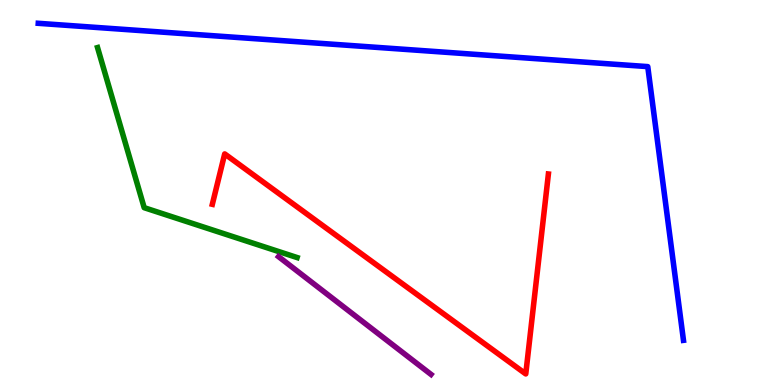[{'lines': ['blue', 'red'], 'intersections': []}, {'lines': ['green', 'red'], 'intersections': []}, {'lines': ['purple', 'red'], 'intersections': []}, {'lines': ['blue', 'green'], 'intersections': []}, {'lines': ['blue', 'purple'], 'intersections': []}, {'lines': ['green', 'purple'], 'intersections': []}]